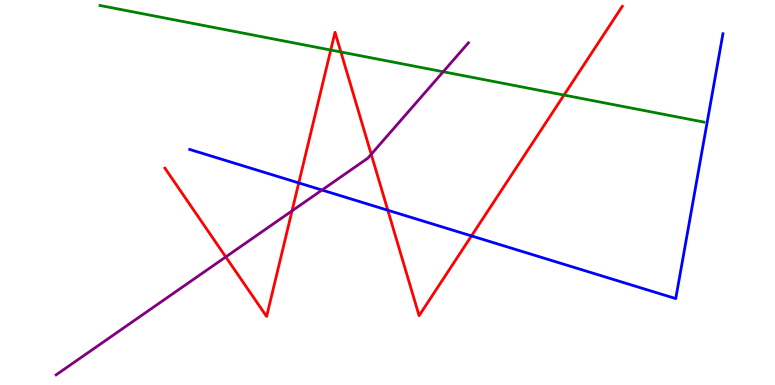[{'lines': ['blue', 'red'], 'intersections': [{'x': 3.85, 'y': 5.25}, {'x': 5.0, 'y': 4.54}, {'x': 6.08, 'y': 3.87}]}, {'lines': ['green', 'red'], 'intersections': [{'x': 4.27, 'y': 8.7}, {'x': 4.4, 'y': 8.65}, {'x': 7.28, 'y': 7.53}]}, {'lines': ['purple', 'red'], 'intersections': [{'x': 2.91, 'y': 3.33}, {'x': 3.77, 'y': 4.52}, {'x': 4.79, 'y': 5.99}]}, {'lines': ['blue', 'green'], 'intersections': []}, {'lines': ['blue', 'purple'], 'intersections': [{'x': 4.15, 'y': 5.06}]}, {'lines': ['green', 'purple'], 'intersections': [{'x': 5.72, 'y': 8.14}]}]